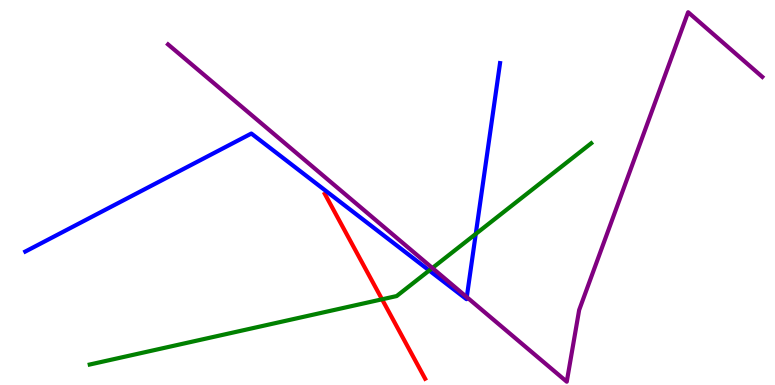[{'lines': ['blue', 'red'], 'intersections': []}, {'lines': ['green', 'red'], 'intersections': [{'x': 4.93, 'y': 2.23}]}, {'lines': ['purple', 'red'], 'intersections': []}, {'lines': ['blue', 'green'], 'intersections': [{'x': 5.54, 'y': 2.97}, {'x': 6.14, 'y': 3.92}]}, {'lines': ['blue', 'purple'], 'intersections': [{'x': 6.02, 'y': 2.28}]}, {'lines': ['green', 'purple'], 'intersections': [{'x': 5.58, 'y': 3.04}]}]